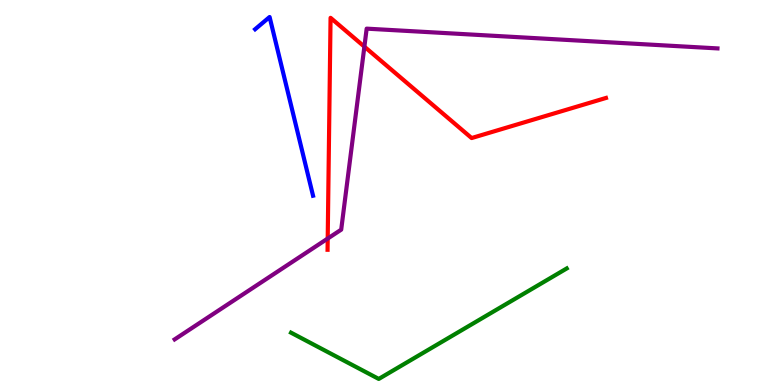[{'lines': ['blue', 'red'], 'intersections': []}, {'lines': ['green', 'red'], 'intersections': []}, {'lines': ['purple', 'red'], 'intersections': [{'x': 4.23, 'y': 3.8}, {'x': 4.7, 'y': 8.79}]}, {'lines': ['blue', 'green'], 'intersections': []}, {'lines': ['blue', 'purple'], 'intersections': []}, {'lines': ['green', 'purple'], 'intersections': []}]